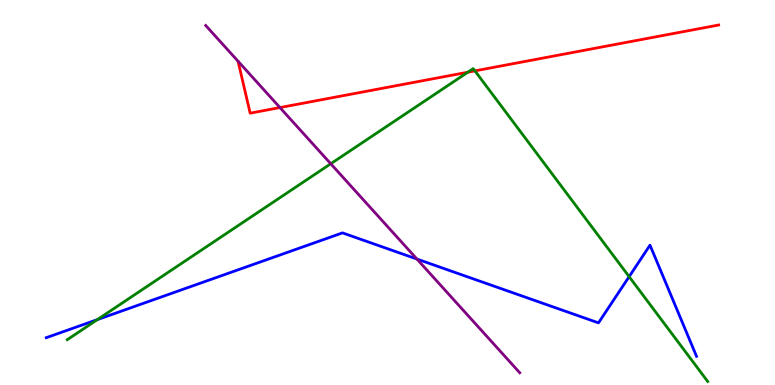[{'lines': ['blue', 'red'], 'intersections': []}, {'lines': ['green', 'red'], 'intersections': [{'x': 6.04, 'y': 8.12}, {'x': 6.13, 'y': 8.16}]}, {'lines': ['purple', 'red'], 'intersections': [{'x': 3.61, 'y': 7.21}]}, {'lines': ['blue', 'green'], 'intersections': [{'x': 1.26, 'y': 1.7}, {'x': 8.12, 'y': 2.81}]}, {'lines': ['blue', 'purple'], 'intersections': [{'x': 5.38, 'y': 3.27}]}, {'lines': ['green', 'purple'], 'intersections': [{'x': 4.27, 'y': 5.75}]}]